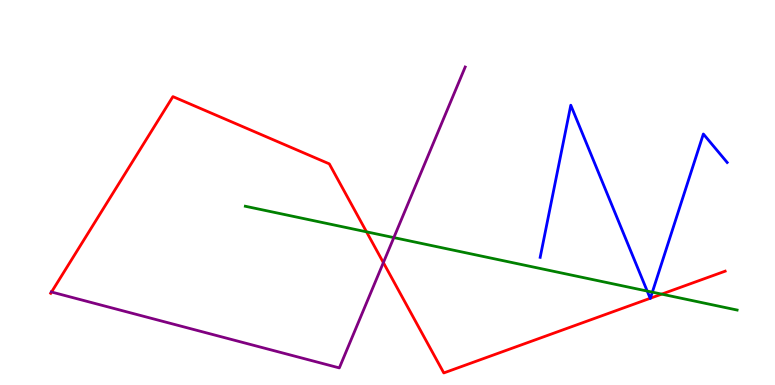[{'lines': ['blue', 'red'], 'intersections': [{'x': 8.39, 'y': 2.25}, {'x': 8.39, 'y': 2.25}]}, {'lines': ['green', 'red'], 'intersections': [{'x': 4.73, 'y': 3.98}, {'x': 8.54, 'y': 2.36}]}, {'lines': ['purple', 'red'], 'intersections': [{'x': 0.665, 'y': 2.42}, {'x': 4.95, 'y': 3.18}]}, {'lines': ['blue', 'green'], 'intersections': [{'x': 8.35, 'y': 2.44}, {'x': 8.42, 'y': 2.41}]}, {'lines': ['blue', 'purple'], 'intersections': []}, {'lines': ['green', 'purple'], 'intersections': [{'x': 5.08, 'y': 3.83}]}]